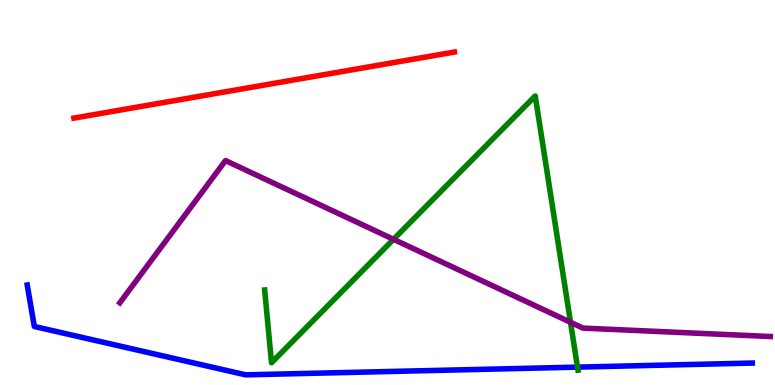[{'lines': ['blue', 'red'], 'intersections': []}, {'lines': ['green', 'red'], 'intersections': []}, {'lines': ['purple', 'red'], 'intersections': []}, {'lines': ['blue', 'green'], 'intersections': [{'x': 7.45, 'y': 0.464}]}, {'lines': ['blue', 'purple'], 'intersections': []}, {'lines': ['green', 'purple'], 'intersections': [{'x': 5.08, 'y': 3.78}, {'x': 7.36, 'y': 1.63}]}]